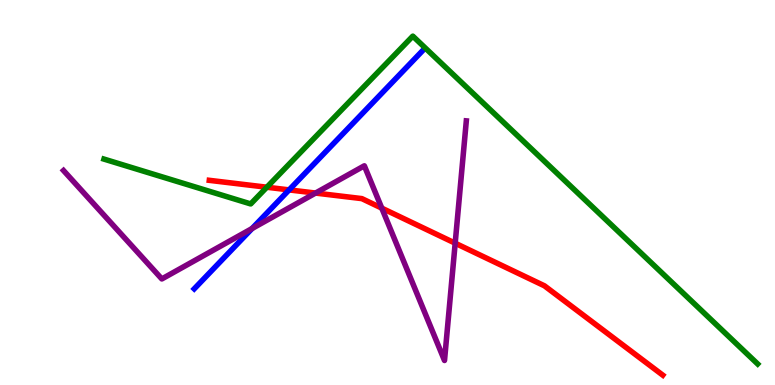[{'lines': ['blue', 'red'], 'intersections': [{'x': 3.73, 'y': 5.07}]}, {'lines': ['green', 'red'], 'intersections': [{'x': 3.44, 'y': 5.14}]}, {'lines': ['purple', 'red'], 'intersections': [{'x': 4.07, 'y': 4.99}, {'x': 4.93, 'y': 4.59}, {'x': 5.87, 'y': 3.68}]}, {'lines': ['blue', 'green'], 'intersections': []}, {'lines': ['blue', 'purple'], 'intersections': [{'x': 3.25, 'y': 4.06}]}, {'lines': ['green', 'purple'], 'intersections': []}]